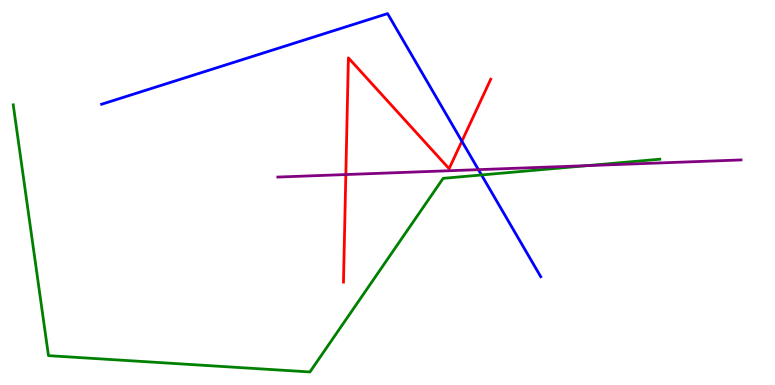[{'lines': ['blue', 'red'], 'intersections': [{'x': 5.96, 'y': 6.33}]}, {'lines': ['green', 'red'], 'intersections': []}, {'lines': ['purple', 'red'], 'intersections': [{'x': 4.46, 'y': 5.47}]}, {'lines': ['blue', 'green'], 'intersections': [{'x': 6.21, 'y': 5.46}]}, {'lines': ['blue', 'purple'], 'intersections': [{'x': 6.17, 'y': 5.59}]}, {'lines': ['green', 'purple'], 'intersections': [{'x': 7.58, 'y': 5.7}]}]